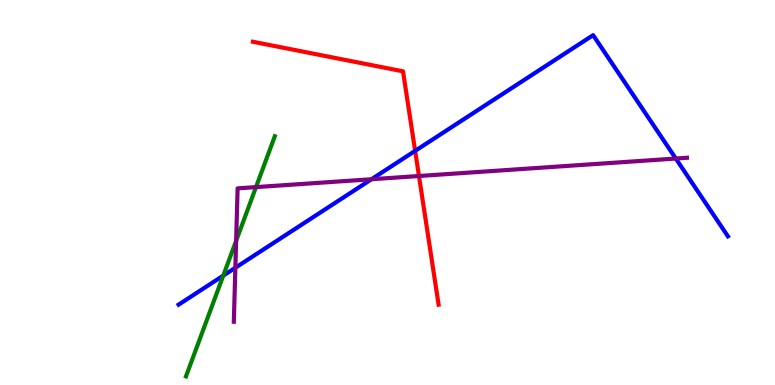[{'lines': ['blue', 'red'], 'intersections': [{'x': 5.36, 'y': 6.08}]}, {'lines': ['green', 'red'], 'intersections': []}, {'lines': ['purple', 'red'], 'intersections': [{'x': 5.41, 'y': 5.43}]}, {'lines': ['blue', 'green'], 'intersections': [{'x': 2.88, 'y': 2.84}]}, {'lines': ['blue', 'purple'], 'intersections': [{'x': 3.04, 'y': 3.05}, {'x': 4.79, 'y': 5.34}, {'x': 8.72, 'y': 5.88}]}, {'lines': ['green', 'purple'], 'intersections': [{'x': 3.05, 'y': 3.74}, {'x': 3.3, 'y': 5.14}]}]